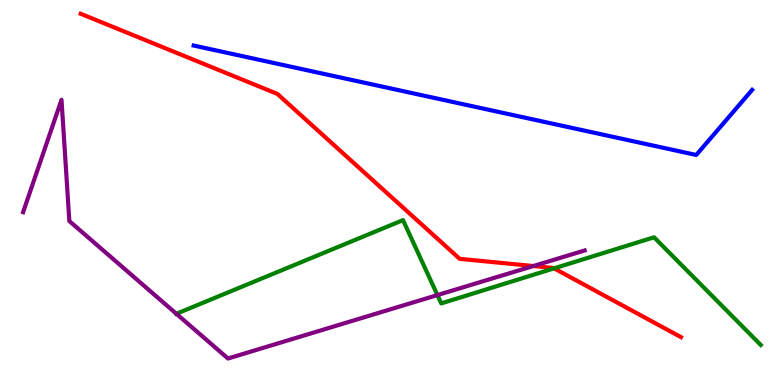[{'lines': ['blue', 'red'], 'intersections': []}, {'lines': ['green', 'red'], 'intersections': [{'x': 7.15, 'y': 3.03}]}, {'lines': ['purple', 'red'], 'intersections': [{'x': 6.88, 'y': 3.09}]}, {'lines': ['blue', 'green'], 'intersections': []}, {'lines': ['blue', 'purple'], 'intersections': []}, {'lines': ['green', 'purple'], 'intersections': [{'x': 2.28, 'y': 1.85}, {'x': 5.64, 'y': 2.34}]}]